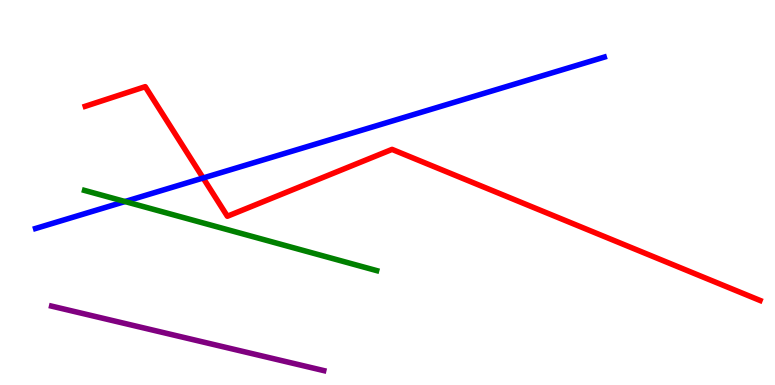[{'lines': ['blue', 'red'], 'intersections': [{'x': 2.62, 'y': 5.38}]}, {'lines': ['green', 'red'], 'intersections': []}, {'lines': ['purple', 'red'], 'intersections': []}, {'lines': ['blue', 'green'], 'intersections': [{'x': 1.61, 'y': 4.77}]}, {'lines': ['blue', 'purple'], 'intersections': []}, {'lines': ['green', 'purple'], 'intersections': []}]